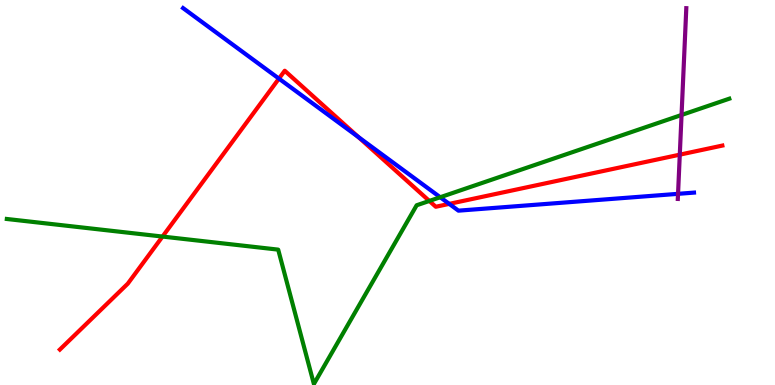[{'lines': ['blue', 'red'], 'intersections': [{'x': 3.6, 'y': 7.96}, {'x': 4.62, 'y': 6.44}, {'x': 5.8, 'y': 4.7}]}, {'lines': ['green', 'red'], 'intersections': [{'x': 2.1, 'y': 3.86}, {'x': 5.54, 'y': 4.78}]}, {'lines': ['purple', 'red'], 'intersections': [{'x': 8.77, 'y': 5.98}]}, {'lines': ['blue', 'green'], 'intersections': [{'x': 5.68, 'y': 4.88}]}, {'lines': ['blue', 'purple'], 'intersections': [{'x': 8.75, 'y': 4.97}]}, {'lines': ['green', 'purple'], 'intersections': [{'x': 8.79, 'y': 7.01}]}]